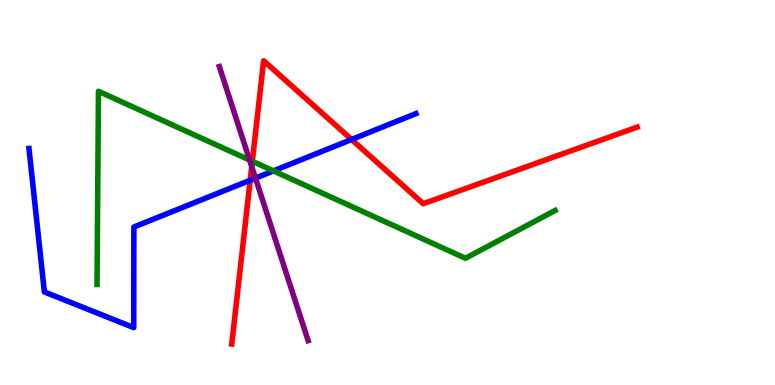[{'lines': ['blue', 'red'], 'intersections': [{'x': 3.23, 'y': 5.32}, {'x': 4.54, 'y': 6.38}]}, {'lines': ['green', 'red'], 'intersections': [{'x': 3.26, 'y': 5.81}]}, {'lines': ['purple', 'red'], 'intersections': [{'x': 3.25, 'y': 5.67}]}, {'lines': ['blue', 'green'], 'intersections': [{'x': 3.53, 'y': 5.56}]}, {'lines': ['blue', 'purple'], 'intersections': [{'x': 3.3, 'y': 5.37}]}, {'lines': ['green', 'purple'], 'intersections': [{'x': 3.22, 'y': 5.84}]}]